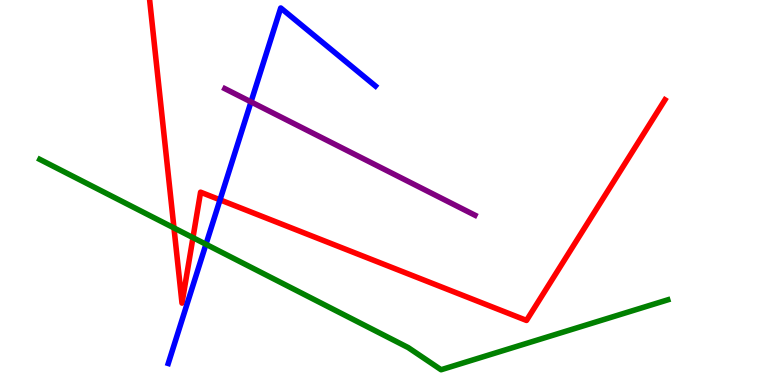[{'lines': ['blue', 'red'], 'intersections': [{'x': 2.84, 'y': 4.81}]}, {'lines': ['green', 'red'], 'intersections': [{'x': 2.24, 'y': 4.08}, {'x': 2.49, 'y': 3.83}]}, {'lines': ['purple', 'red'], 'intersections': []}, {'lines': ['blue', 'green'], 'intersections': [{'x': 2.66, 'y': 3.66}]}, {'lines': ['blue', 'purple'], 'intersections': [{'x': 3.24, 'y': 7.35}]}, {'lines': ['green', 'purple'], 'intersections': []}]